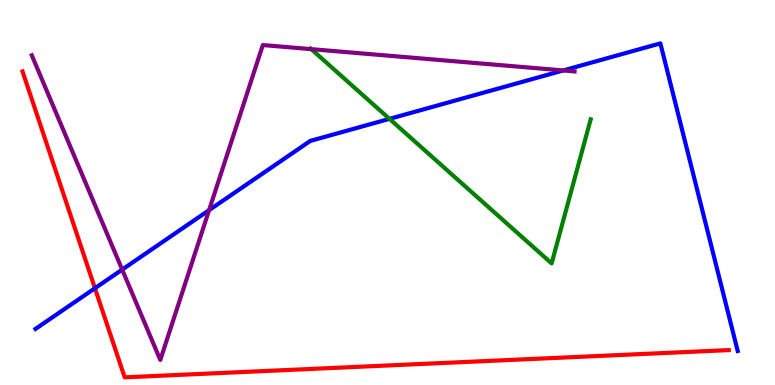[{'lines': ['blue', 'red'], 'intersections': [{'x': 1.23, 'y': 2.51}]}, {'lines': ['green', 'red'], 'intersections': []}, {'lines': ['purple', 'red'], 'intersections': []}, {'lines': ['blue', 'green'], 'intersections': [{'x': 5.03, 'y': 6.91}]}, {'lines': ['blue', 'purple'], 'intersections': [{'x': 1.58, 'y': 3.0}, {'x': 2.7, 'y': 4.54}, {'x': 7.27, 'y': 8.17}]}, {'lines': ['green', 'purple'], 'intersections': [{'x': 4.02, 'y': 8.72}]}]